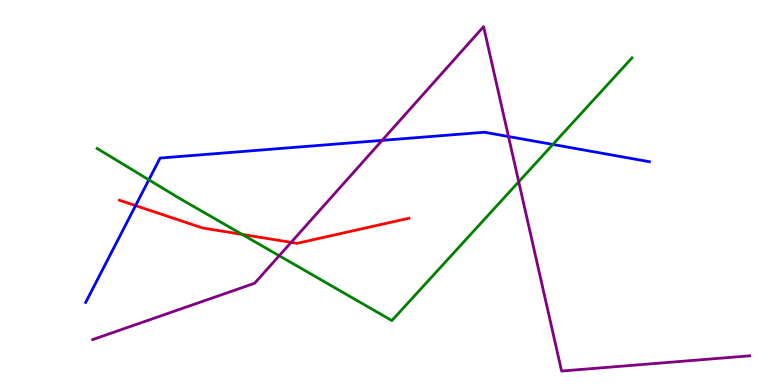[{'lines': ['blue', 'red'], 'intersections': [{'x': 1.75, 'y': 4.66}]}, {'lines': ['green', 'red'], 'intersections': [{'x': 3.12, 'y': 3.91}]}, {'lines': ['purple', 'red'], 'intersections': [{'x': 3.76, 'y': 3.7}]}, {'lines': ['blue', 'green'], 'intersections': [{'x': 1.92, 'y': 5.33}, {'x': 7.13, 'y': 6.25}]}, {'lines': ['blue', 'purple'], 'intersections': [{'x': 4.93, 'y': 6.35}, {'x': 6.56, 'y': 6.45}]}, {'lines': ['green', 'purple'], 'intersections': [{'x': 3.6, 'y': 3.36}, {'x': 6.69, 'y': 5.28}]}]